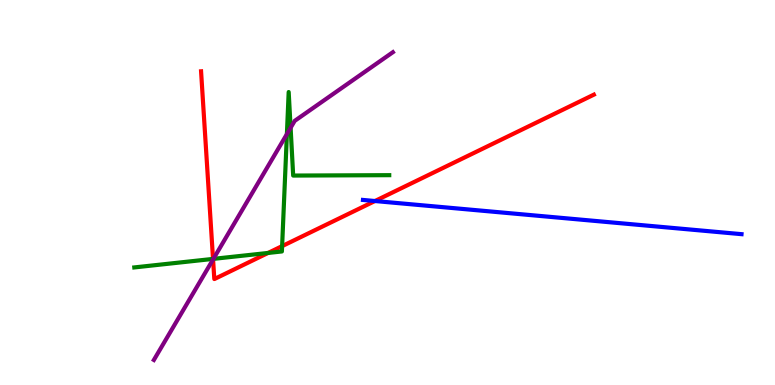[{'lines': ['blue', 'red'], 'intersections': [{'x': 4.84, 'y': 4.78}]}, {'lines': ['green', 'red'], 'intersections': [{'x': 2.75, 'y': 3.28}, {'x': 3.46, 'y': 3.43}, {'x': 3.64, 'y': 3.61}]}, {'lines': ['purple', 'red'], 'intersections': [{'x': 2.75, 'y': 3.26}]}, {'lines': ['blue', 'green'], 'intersections': []}, {'lines': ['blue', 'purple'], 'intersections': []}, {'lines': ['green', 'purple'], 'intersections': [{'x': 2.75, 'y': 3.28}, {'x': 3.7, 'y': 6.52}, {'x': 3.75, 'y': 6.68}]}]